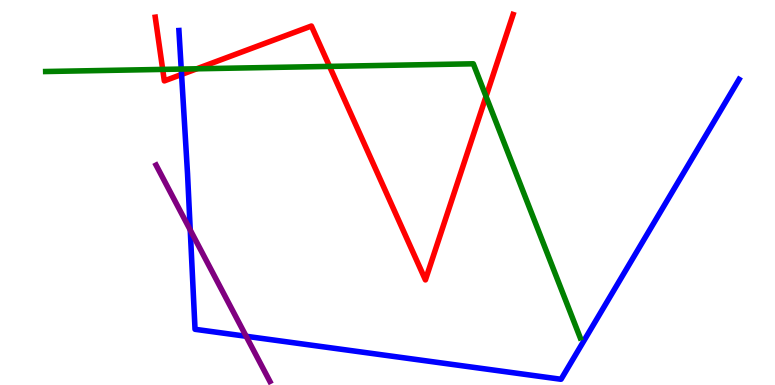[{'lines': ['blue', 'red'], 'intersections': [{'x': 2.34, 'y': 8.07}]}, {'lines': ['green', 'red'], 'intersections': [{'x': 2.1, 'y': 8.2}, {'x': 2.54, 'y': 8.21}, {'x': 4.25, 'y': 8.28}, {'x': 6.27, 'y': 7.5}]}, {'lines': ['purple', 'red'], 'intersections': []}, {'lines': ['blue', 'green'], 'intersections': [{'x': 2.34, 'y': 8.21}]}, {'lines': ['blue', 'purple'], 'intersections': [{'x': 2.45, 'y': 4.03}, {'x': 3.18, 'y': 1.27}]}, {'lines': ['green', 'purple'], 'intersections': []}]